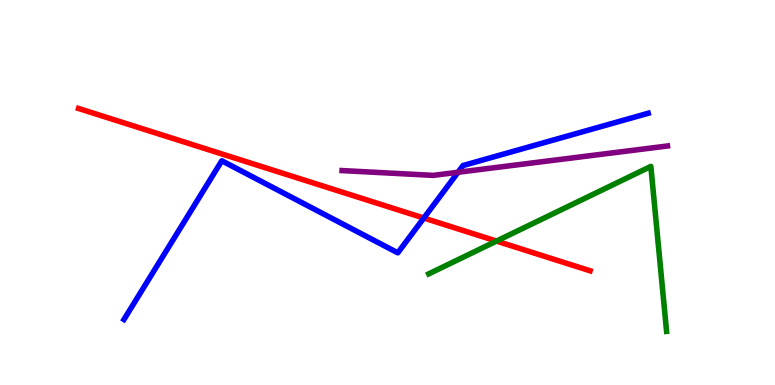[{'lines': ['blue', 'red'], 'intersections': [{'x': 5.47, 'y': 4.34}]}, {'lines': ['green', 'red'], 'intersections': [{'x': 6.41, 'y': 3.74}]}, {'lines': ['purple', 'red'], 'intersections': []}, {'lines': ['blue', 'green'], 'intersections': []}, {'lines': ['blue', 'purple'], 'intersections': [{'x': 5.91, 'y': 5.53}]}, {'lines': ['green', 'purple'], 'intersections': []}]